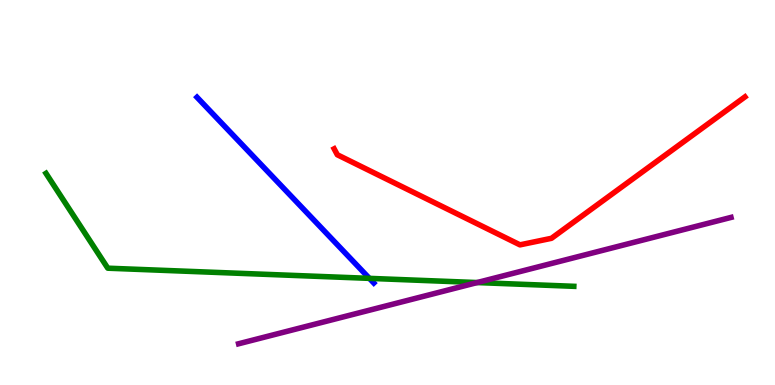[{'lines': ['blue', 'red'], 'intersections': []}, {'lines': ['green', 'red'], 'intersections': []}, {'lines': ['purple', 'red'], 'intersections': []}, {'lines': ['blue', 'green'], 'intersections': [{'x': 4.77, 'y': 2.77}]}, {'lines': ['blue', 'purple'], 'intersections': []}, {'lines': ['green', 'purple'], 'intersections': [{'x': 6.16, 'y': 2.66}]}]